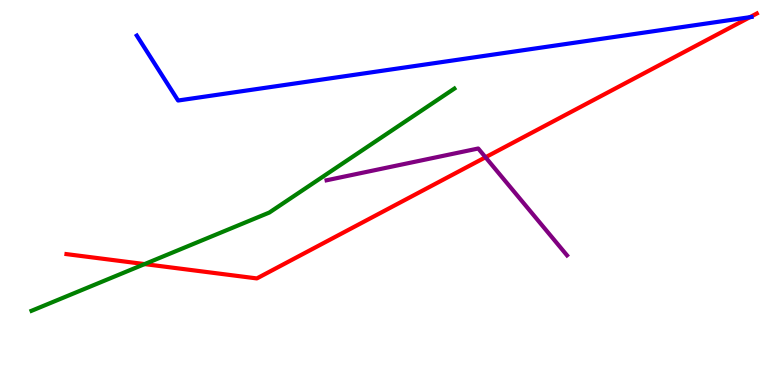[{'lines': ['blue', 'red'], 'intersections': [{'x': 9.68, 'y': 9.55}]}, {'lines': ['green', 'red'], 'intersections': [{'x': 1.87, 'y': 3.14}]}, {'lines': ['purple', 'red'], 'intersections': [{'x': 6.26, 'y': 5.92}]}, {'lines': ['blue', 'green'], 'intersections': []}, {'lines': ['blue', 'purple'], 'intersections': []}, {'lines': ['green', 'purple'], 'intersections': []}]